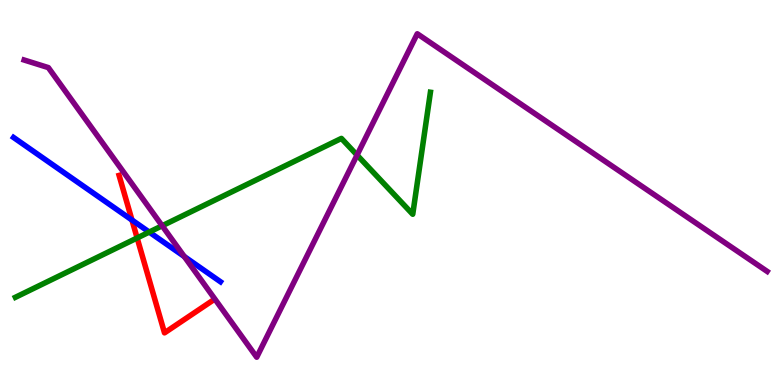[{'lines': ['blue', 'red'], 'intersections': [{'x': 1.7, 'y': 4.28}]}, {'lines': ['green', 'red'], 'intersections': [{'x': 1.77, 'y': 3.82}]}, {'lines': ['purple', 'red'], 'intersections': []}, {'lines': ['blue', 'green'], 'intersections': [{'x': 1.93, 'y': 3.97}]}, {'lines': ['blue', 'purple'], 'intersections': [{'x': 2.38, 'y': 3.34}]}, {'lines': ['green', 'purple'], 'intersections': [{'x': 2.09, 'y': 4.14}, {'x': 4.61, 'y': 5.97}]}]